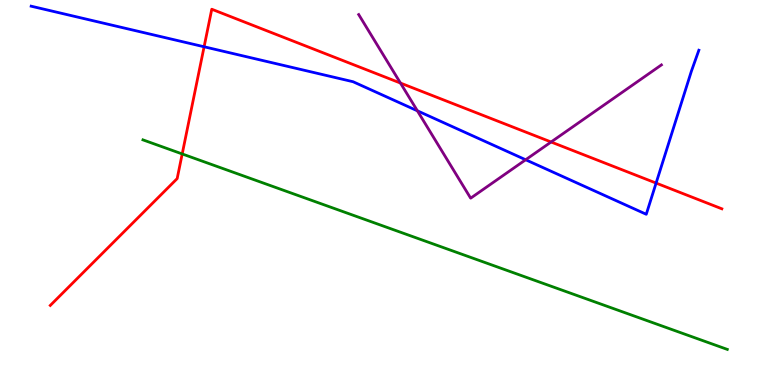[{'lines': ['blue', 'red'], 'intersections': [{'x': 2.63, 'y': 8.79}, {'x': 8.47, 'y': 5.24}]}, {'lines': ['green', 'red'], 'intersections': [{'x': 2.35, 'y': 6.0}]}, {'lines': ['purple', 'red'], 'intersections': [{'x': 5.17, 'y': 7.84}, {'x': 7.11, 'y': 6.31}]}, {'lines': ['blue', 'green'], 'intersections': []}, {'lines': ['blue', 'purple'], 'intersections': [{'x': 5.39, 'y': 7.12}, {'x': 6.78, 'y': 5.85}]}, {'lines': ['green', 'purple'], 'intersections': []}]